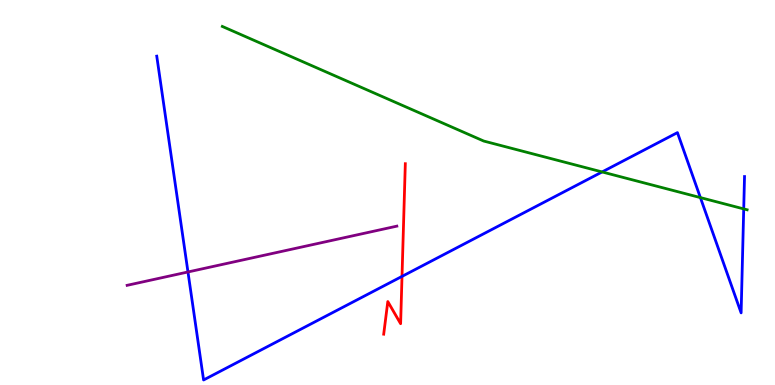[{'lines': ['blue', 'red'], 'intersections': [{'x': 5.19, 'y': 2.82}]}, {'lines': ['green', 'red'], 'intersections': []}, {'lines': ['purple', 'red'], 'intersections': []}, {'lines': ['blue', 'green'], 'intersections': [{'x': 7.77, 'y': 5.53}, {'x': 9.04, 'y': 4.87}, {'x': 9.6, 'y': 4.57}]}, {'lines': ['blue', 'purple'], 'intersections': [{'x': 2.43, 'y': 2.94}]}, {'lines': ['green', 'purple'], 'intersections': []}]